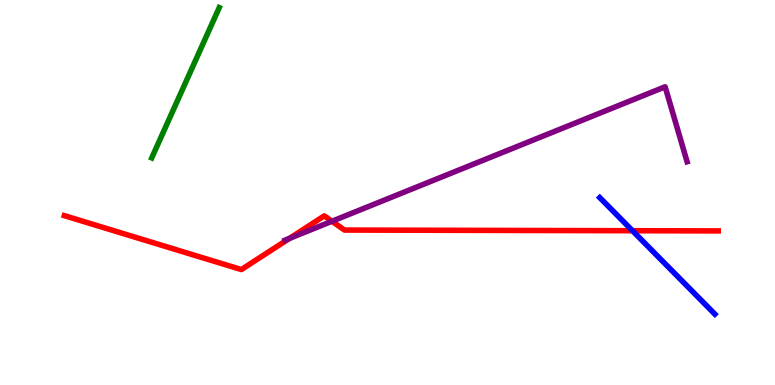[{'lines': ['blue', 'red'], 'intersections': [{'x': 8.16, 'y': 4.01}]}, {'lines': ['green', 'red'], 'intersections': []}, {'lines': ['purple', 'red'], 'intersections': [{'x': 3.73, 'y': 3.81}, {'x': 4.28, 'y': 4.25}]}, {'lines': ['blue', 'green'], 'intersections': []}, {'lines': ['blue', 'purple'], 'intersections': []}, {'lines': ['green', 'purple'], 'intersections': []}]